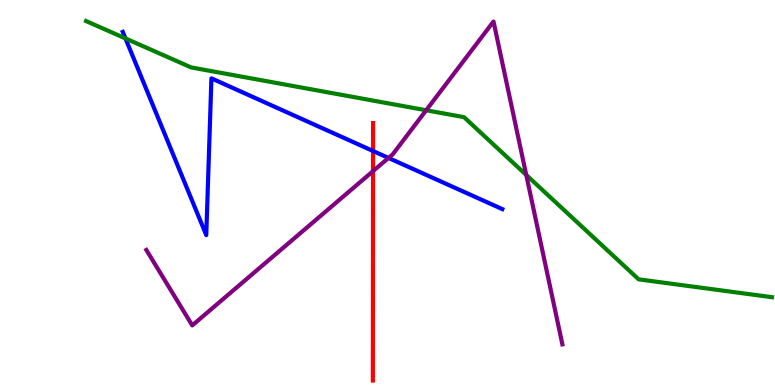[{'lines': ['blue', 'red'], 'intersections': [{'x': 4.81, 'y': 6.08}]}, {'lines': ['green', 'red'], 'intersections': []}, {'lines': ['purple', 'red'], 'intersections': [{'x': 4.81, 'y': 5.55}]}, {'lines': ['blue', 'green'], 'intersections': [{'x': 1.62, 'y': 9.0}]}, {'lines': ['blue', 'purple'], 'intersections': [{'x': 5.01, 'y': 5.9}]}, {'lines': ['green', 'purple'], 'intersections': [{'x': 5.5, 'y': 7.14}, {'x': 6.79, 'y': 5.46}]}]